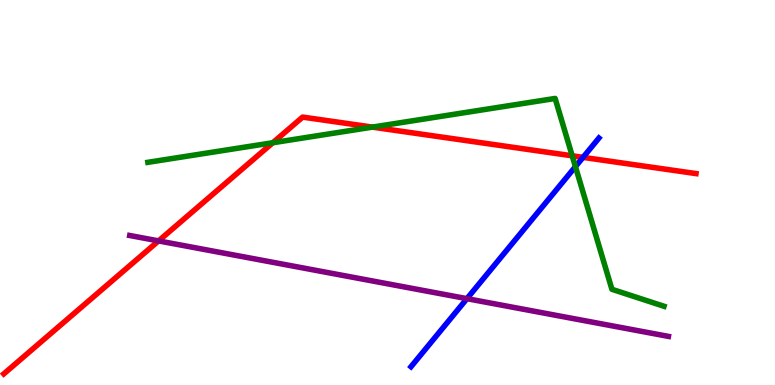[{'lines': ['blue', 'red'], 'intersections': [{'x': 7.52, 'y': 5.91}]}, {'lines': ['green', 'red'], 'intersections': [{'x': 3.52, 'y': 6.29}, {'x': 4.81, 'y': 6.7}, {'x': 7.38, 'y': 5.95}]}, {'lines': ['purple', 'red'], 'intersections': [{'x': 2.05, 'y': 3.74}]}, {'lines': ['blue', 'green'], 'intersections': [{'x': 7.42, 'y': 5.67}]}, {'lines': ['blue', 'purple'], 'intersections': [{'x': 6.02, 'y': 2.24}]}, {'lines': ['green', 'purple'], 'intersections': []}]